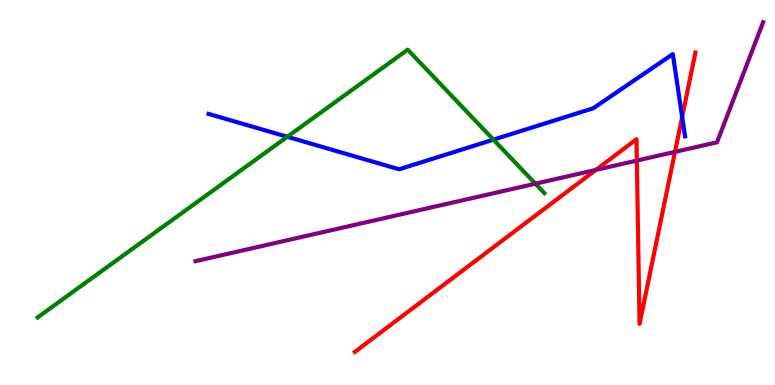[{'lines': ['blue', 'red'], 'intersections': [{'x': 8.8, 'y': 6.96}]}, {'lines': ['green', 'red'], 'intersections': []}, {'lines': ['purple', 'red'], 'intersections': [{'x': 7.69, 'y': 5.59}, {'x': 8.22, 'y': 5.83}, {'x': 8.71, 'y': 6.06}]}, {'lines': ['blue', 'green'], 'intersections': [{'x': 3.71, 'y': 6.45}, {'x': 6.37, 'y': 6.37}]}, {'lines': ['blue', 'purple'], 'intersections': []}, {'lines': ['green', 'purple'], 'intersections': [{'x': 6.91, 'y': 5.23}]}]